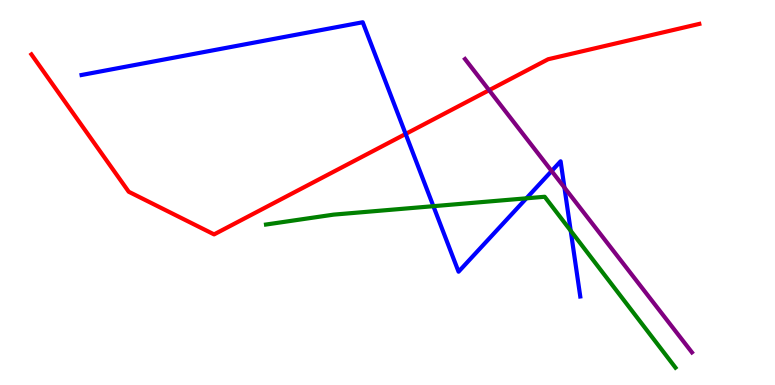[{'lines': ['blue', 'red'], 'intersections': [{'x': 5.23, 'y': 6.52}]}, {'lines': ['green', 'red'], 'intersections': []}, {'lines': ['purple', 'red'], 'intersections': [{'x': 6.31, 'y': 7.66}]}, {'lines': ['blue', 'green'], 'intersections': [{'x': 5.59, 'y': 4.64}, {'x': 6.79, 'y': 4.85}, {'x': 7.36, 'y': 4.01}]}, {'lines': ['blue', 'purple'], 'intersections': [{'x': 7.12, 'y': 5.56}, {'x': 7.28, 'y': 5.13}]}, {'lines': ['green', 'purple'], 'intersections': []}]